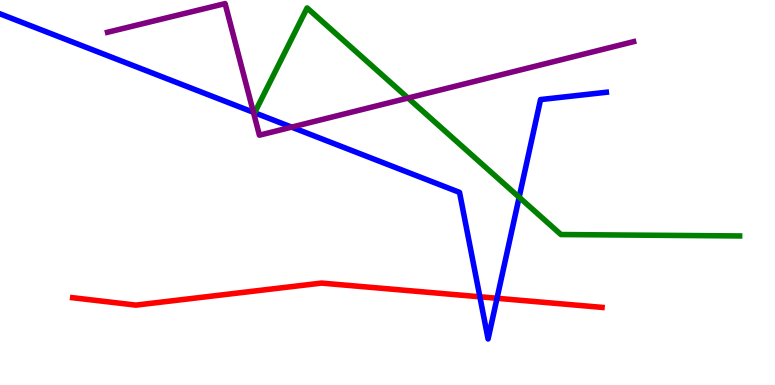[{'lines': ['blue', 'red'], 'intersections': [{'x': 6.19, 'y': 2.29}, {'x': 6.41, 'y': 2.25}]}, {'lines': ['green', 'red'], 'intersections': []}, {'lines': ['purple', 'red'], 'intersections': []}, {'lines': ['blue', 'green'], 'intersections': [{'x': 6.7, 'y': 4.88}]}, {'lines': ['blue', 'purple'], 'intersections': [{'x': 3.27, 'y': 7.08}, {'x': 3.76, 'y': 6.7}]}, {'lines': ['green', 'purple'], 'intersections': [{'x': 5.26, 'y': 7.45}]}]